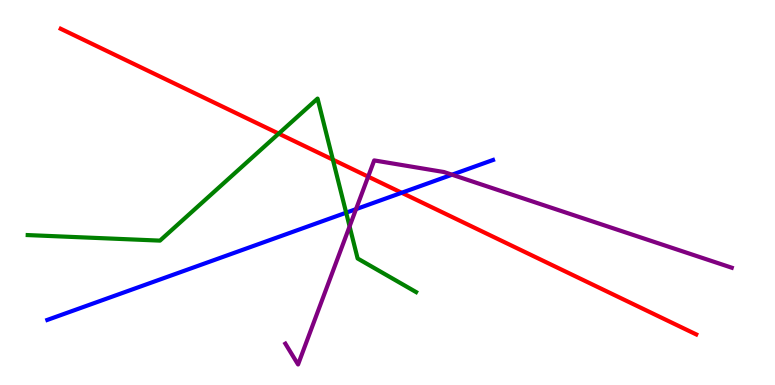[{'lines': ['blue', 'red'], 'intersections': [{'x': 5.18, 'y': 4.99}]}, {'lines': ['green', 'red'], 'intersections': [{'x': 3.6, 'y': 6.53}, {'x': 4.3, 'y': 5.85}]}, {'lines': ['purple', 'red'], 'intersections': [{'x': 4.75, 'y': 5.41}]}, {'lines': ['blue', 'green'], 'intersections': [{'x': 4.47, 'y': 4.48}]}, {'lines': ['blue', 'purple'], 'intersections': [{'x': 4.59, 'y': 4.57}, {'x': 5.83, 'y': 5.46}]}, {'lines': ['green', 'purple'], 'intersections': [{'x': 4.51, 'y': 4.12}]}]